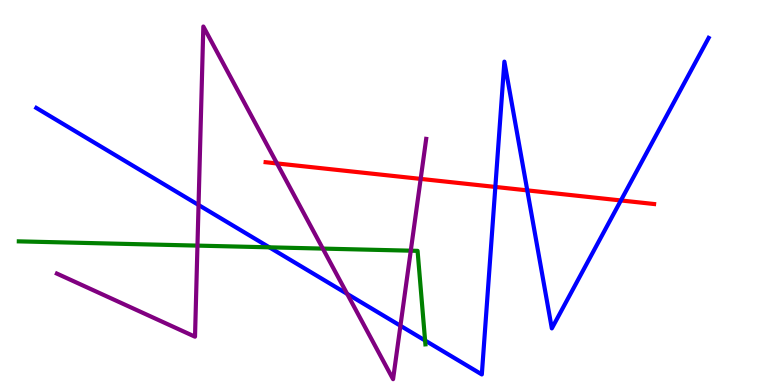[{'lines': ['blue', 'red'], 'intersections': [{'x': 6.39, 'y': 5.14}, {'x': 6.8, 'y': 5.06}, {'x': 8.01, 'y': 4.79}]}, {'lines': ['green', 'red'], 'intersections': []}, {'lines': ['purple', 'red'], 'intersections': [{'x': 3.57, 'y': 5.75}, {'x': 5.43, 'y': 5.35}]}, {'lines': ['blue', 'green'], 'intersections': [{'x': 3.48, 'y': 3.58}, {'x': 5.49, 'y': 1.16}]}, {'lines': ['blue', 'purple'], 'intersections': [{'x': 2.56, 'y': 4.68}, {'x': 4.48, 'y': 2.37}, {'x': 5.17, 'y': 1.54}]}, {'lines': ['green', 'purple'], 'intersections': [{'x': 2.55, 'y': 3.62}, {'x': 4.17, 'y': 3.54}, {'x': 5.3, 'y': 3.49}]}]